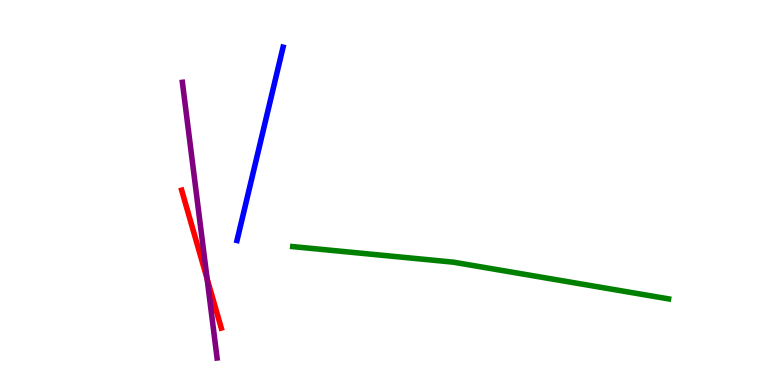[{'lines': ['blue', 'red'], 'intersections': []}, {'lines': ['green', 'red'], 'intersections': []}, {'lines': ['purple', 'red'], 'intersections': [{'x': 2.67, 'y': 2.76}]}, {'lines': ['blue', 'green'], 'intersections': []}, {'lines': ['blue', 'purple'], 'intersections': []}, {'lines': ['green', 'purple'], 'intersections': []}]